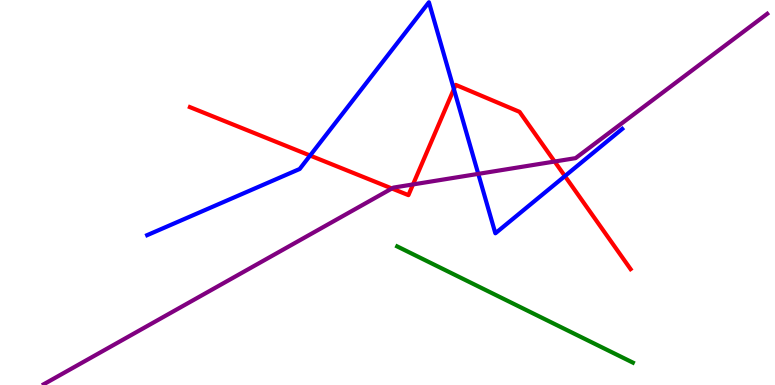[{'lines': ['blue', 'red'], 'intersections': [{'x': 4.0, 'y': 5.96}, {'x': 5.86, 'y': 7.69}, {'x': 7.29, 'y': 5.43}]}, {'lines': ['green', 'red'], 'intersections': []}, {'lines': ['purple', 'red'], 'intersections': [{'x': 5.06, 'y': 5.1}, {'x': 5.33, 'y': 5.21}, {'x': 7.16, 'y': 5.8}]}, {'lines': ['blue', 'green'], 'intersections': []}, {'lines': ['blue', 'purple'], 'intersections': [{'x': 6.17, 'y': 5.48}]}, {'lines': ['green', 'purple'], 'intersections': []}]